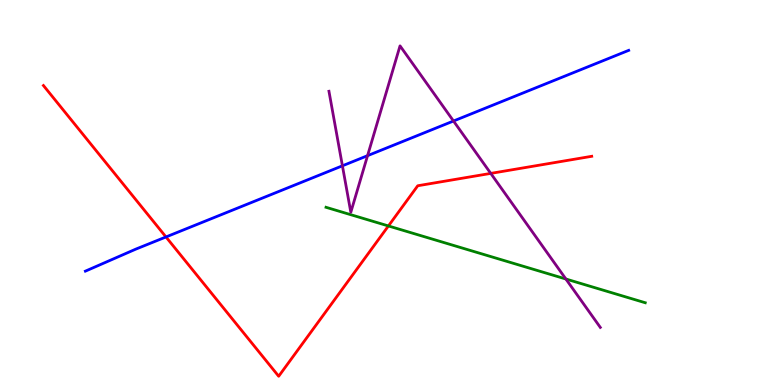[{'lines': ['blue', 'red'], 'intersections': [{'x': 2.14, 'y': 3.85}]}, {'lines': ['green', 'red'], 'intersections': [{'x': 5.01, 'y': 4.13}]}, {'lines': ['purple', 'red'], 'intersections': [{'x': 6.33, 'y': 5.5}]}, {'lines': ['blue', 'green'], 'intersections': []}, {'lines': ['blue', 'purple'], 'intersections': [{'x': 4.42, 'y': 5.69}, {'x': 4.74, 'y': 5.96}, {'x': 5.85, 'y': 6.86}]}, {'lines': ['green', 'purple'], 'intersections': [{'x': 7.3, 'y': 2.75}]}]